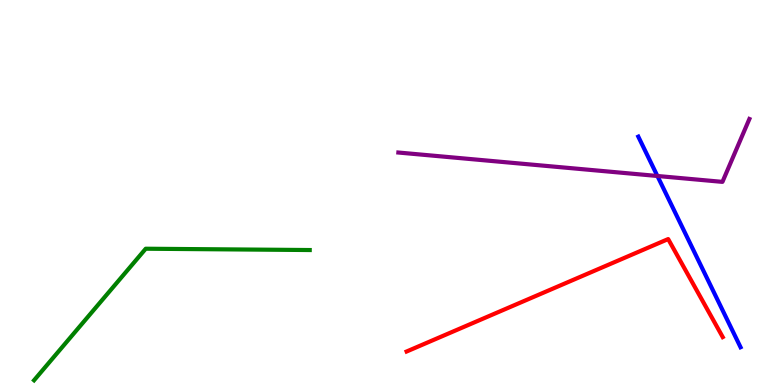[{'lines': ['blue', 'red'], 'intersections': []}, {'lines': ['green', 'red'], 'intersections': []}, {'lines': ['purple', 'red'], 'intersections': []}, {'lines': ['blue', 'green'], 'intersections': []}, {'lines': ['blue', 'purple'], 'intersections': [{'x': 8.48, 'y': 5.43}]}, {'lines': ['green', 'purple'], 'intersections': []}]